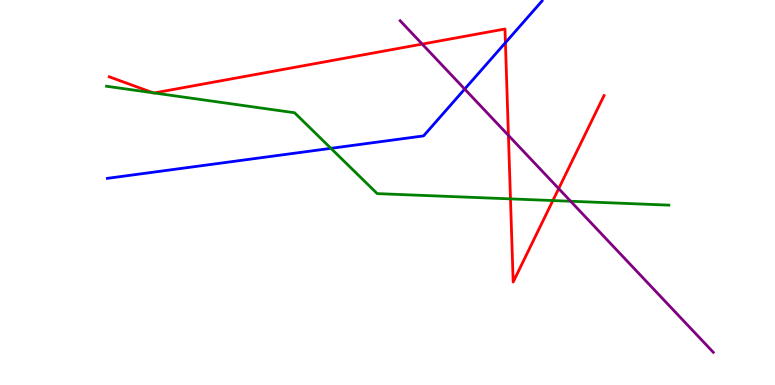[{'lines': ['blue', 'red'], 'intersections': [{'x': 6.52, 'y': 8.89}]}, {'lines': ['green', 'red'], 'intersections': [{'x': 1.98, 'y': 7.59}, {'x': 1.99, 'y': 7.59}, {'x': 6.59, 'y': 4.83}, {'x': 7.13, 'y': 4.79}]}, {'lines': ['purple', 'red'], 'intersections': [{'x': 5.45, 'y': 8.85}, {'x': 6.56, 'y': 6.48}, {'x': 7.21, 'y': 5.1}]}, {'lines': ['blue', 'green'], 'intersections': [{'x': 4.27, 'y': 6.15}]}, {'lines': ['blue', 'purple'], 'intersections': [{'x': 6.0, 'y': 7.69}]}, {'lines': ['green', 'purple'], 'intersections': [{'x': 7.36, 'y': 4.77}]}]